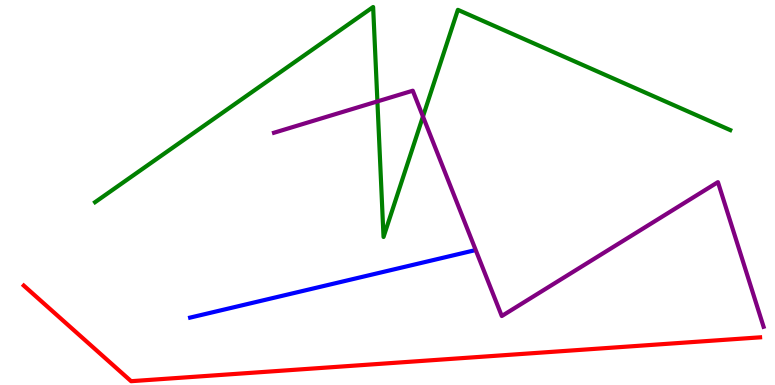[{'lines': ['blue', 'red'], 'intersections': []}, {'lines': ['green', 'red'], 'intersections': []}, {'lines': ['purple', 'red'], 'intersections': []}, {'lines': ['blue', 'green'], 'intersections': []}, {'lines': ['blue', 'purple'], 'intersections': []}, {'lines': ['green', 'purple'], 'intersections': [{'x': 4.87, 'y': 7.37}, {'x': 5.46, 'y': 6.97}]}]